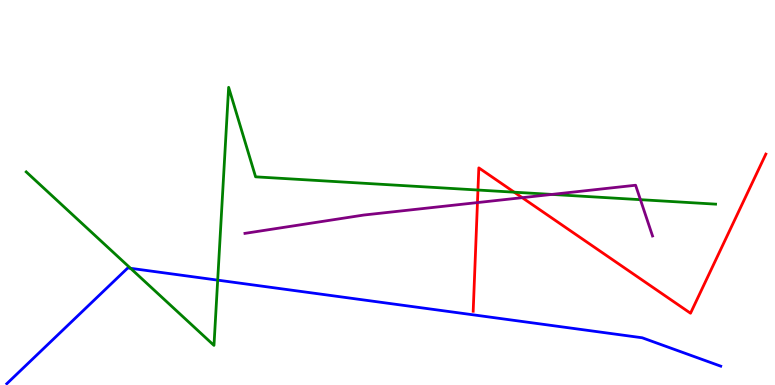[{'lines': ['blue', 'red'], 'intersections': []}, {'lines': ['green', 'red'], 'intersections': [{'x': 6.17, 'y': 5.06}, {'x': 6.64, 'y': 5.01}]}, {'lines': ['purple', 'red'], 'intersections': [{'x': 6.16, 'y': 4.74}, {'x': 6.74, 'y': 4.87}]}, {'lines': ['blue', 'green'], 'intersections': [{'x': 1.68, 'y': 3.03}, {'x': 2.81, 'y': 2.72}]}, {'lines': ['blue', 'purple'], 'intersections': []}, {'lines': ['green', 'purple'], 'intersections': [{'x': 7.12, 'y': 4.95}, {'x': 8.26, 'y': 4.81}]}]